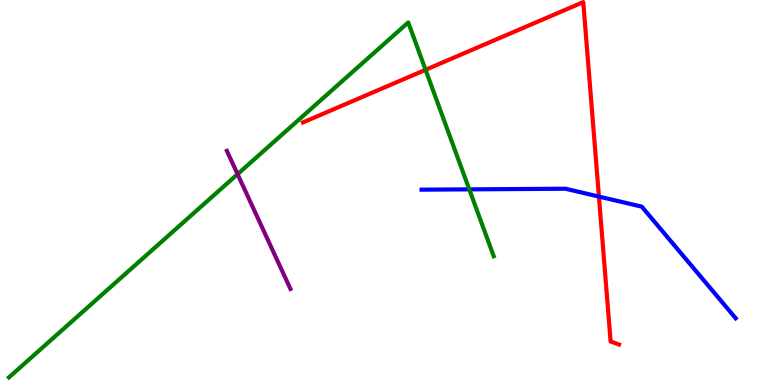[{'lines': ['blue', 'red'], 'intersections': [{'x': 7.73, 'y': 4.89}]}, {'lines': ['green', 'red'], 'intersections': [{'x': 5.49, 'y': 8.19}]}, {'lines': ['purple', 'red'], 'intersections': []}, {'lines': ['blue', 'green'], 'intersections': [{'x': 6.06, 'y': 5.08}]}, {'lines': ['blue', 'purple'], 'intersections': []}, {'lines': ['green', 'purple'], 'intersections': [{'x': 3.07, 'y': 5.48}]}]